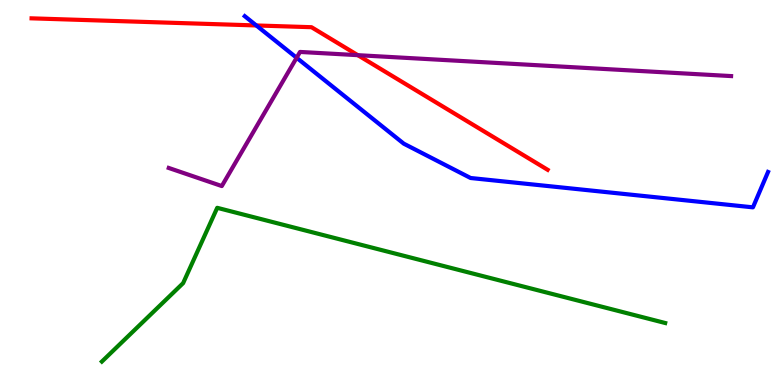[{'lines': ['blue', 'red'], 'intersections': [{'x': 3.31, 'y': 9.34}]}, {'lines': ['green', 'red'], 'intersections': []}, {'lines': ['purple', 'red'], 'intersections': [{'x': 4.62, 'y': 8.57}]}, {'lines': ['blue', 'green'], 'intersections': []}, {'lines': ['blue', 'purple'], 'intersections': [{'x': 3.83, 'y': 8.5}]}, {'lines': ['green', 'purple'], 'intersections': []}]